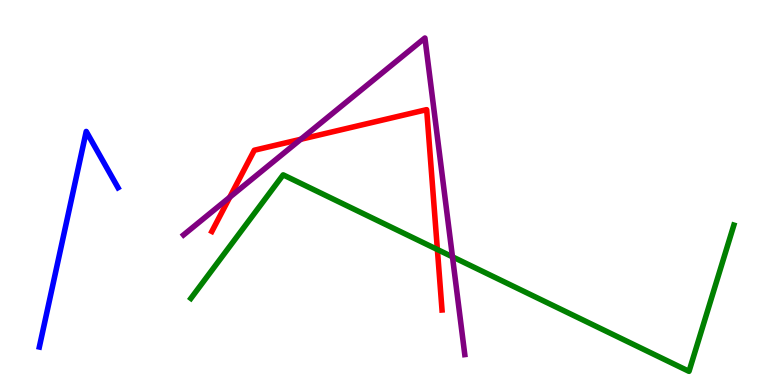[{'lines': ['blue', 'red'], 'intersections': []}, {'lines': ['green', 'red'], 'intersections': [{'x': 5.64, 'y': 3.52}]}, {'lines': ['purple', 'red'], 'intersections': [{'x': 2.96, 'y': 4.88}, {'x': 3.88, 'y': 6.38}]}, {'lines': ['blue', 'green'], 'intersections': []}, {'lines': ['blue', 'purple'], 'intersections': []}, {'lines': ['green', 'purple'], 'intersections': [{'x': 5.84, 'y': 3.33}]}]